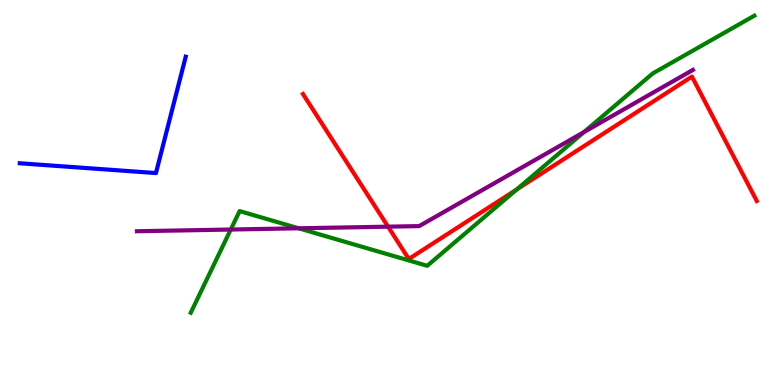[{'lines': ['blue', 'red'], 'intersections': []}, {'lines': ['green', 'red'], 'intersections': [{'x': 6.67, 'y': 5.08}]}, {'lines': ['purple', 'red'], 'intersections': [{'x': 5.01, 'y': 4.11}]}, {'lines': ['blue', 'green'], 'intersections': []}, {'lines': ['blue', 'purple'], 'intersections': []}, {'lines': ['green', 'purple'], 'intersections': [{'x': 2.98, 'y': 4.04}, {'x': 3.85, 'y': 4.07}, {'x': 7.54, 'y': 6.57}]}]